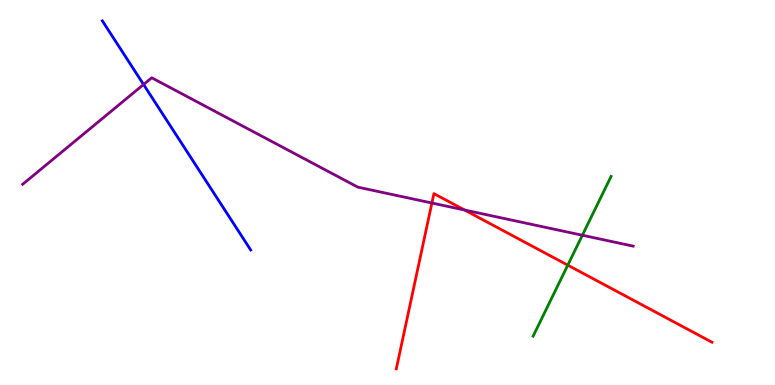[{'lines': ['blue', 'red'], 'intersections': []}, {'lines': ['green', 'red'], 'intersections': [{'x': 7.33, 'y': 3.11}]}, {'lines': ['purple', 'red'], 'intersections': [{'x': 5.57, 'y': 4.73}, {'x': 5.99, 'y': 4.55}]}, {'lines': ['blue', 'green'], 'intersections': []}, {'lines': ['blue', 'purple'], 'intersections': [{'x': 1.85, 'y': 7.8}]}, {'lines': ['green', 'purple'], 'intersections': [{'x': 7.51, 'y': 3.89}]}]